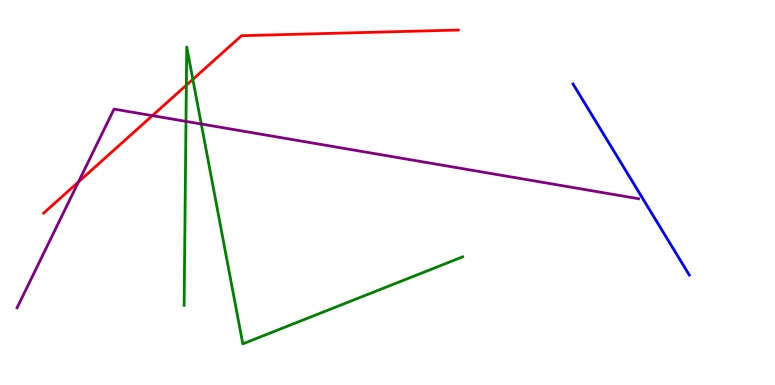[{'lines': ['blue', 'red'], 'intersections': []}, {'lines': ['green', 'red'], 'intersections': [{'x': 2.4, 'y': 7.79}, {'x': 2.49, 'y': 7.94}]}, {'lines': ['purple', 'red'], 'intersections': [{'x': 1.01, 'y': 5.28}, {'x': 1.97, 'y': 7.0}]}, {'lines': ['blue', 'green'], 'intersections': []}, {'lines': ['blue', 'purple'], 'intersections': []}, {'lines': ['green', 'purple'], 'intersections': [{'x': 2.4, 'y': 6.85}, {'x': 2.6, 'y': 6.78}]}]